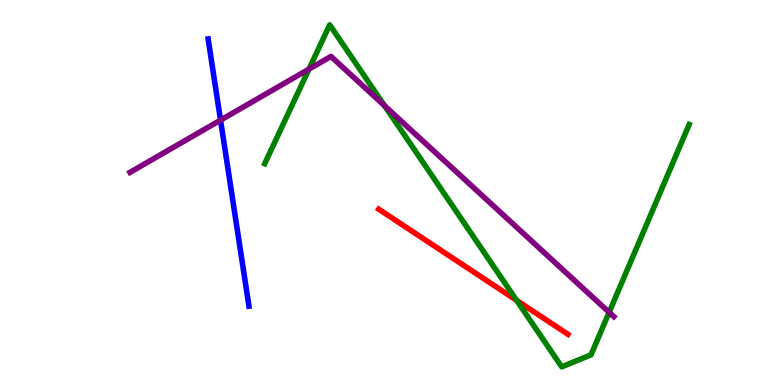[{'lines': ['blue', 'red'], 'intersections': []}, {'lines': ['green', 'red'], 'intersections': [{'x': 6.67, 'y': 2.2}]}, {'lines': ['purple', 'red'], 'intersections': []}, {'lines': ['blue', 'green'], 'intersections': []}, {'lines': ['blue', 'purple'], 'intersections': [{'x': 2.85, 'y': 6.88}]}, {'lines': ['green', 'purple'], 'intersections': [{'x': 3.99, 'y': 8.2}, {'x': 4.96, 'y': 7.25}, {'x': 7.86, 'y': 1.89}]}]